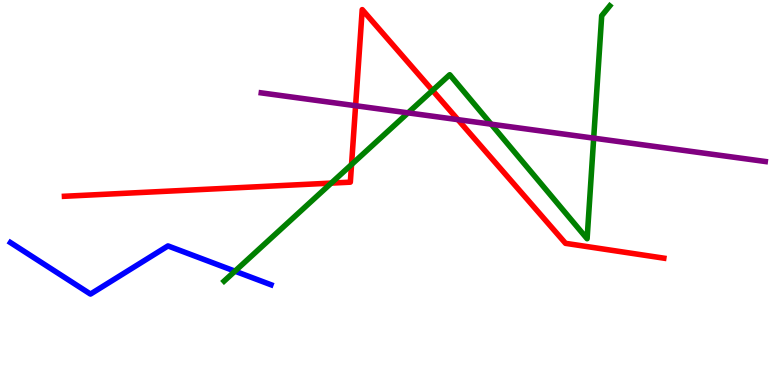[{'lines': ['blue', 'red'], 'intersections': []}, {'lines': ['green', 'red'], 'intersections': [{'x': 4.27, 'y': 5.24}, {'x': 4.54, 'y': 5.73}, {'x': 5.58, 'y': 7.65}]}, {'lines': ['purple', 'red'], 'intersections': [{'x': 4.59, 'y': 7.25}, {'x': 5.91, 'y': 6.89}]}, {'lines': ['blue', 'green'], 'intersections': [{'x': 3.03, 'y': 2.96}]}, {'lines': ['blue', 'purple'], 'intersections': []}, {'lines': ['green', 'purple'], 'intersections': [{'x': 5.26, 'y': 7.07}, {'x': 6.34, 'y': 6.77}, {'x': 7.66, 'y': 6.41}]}]